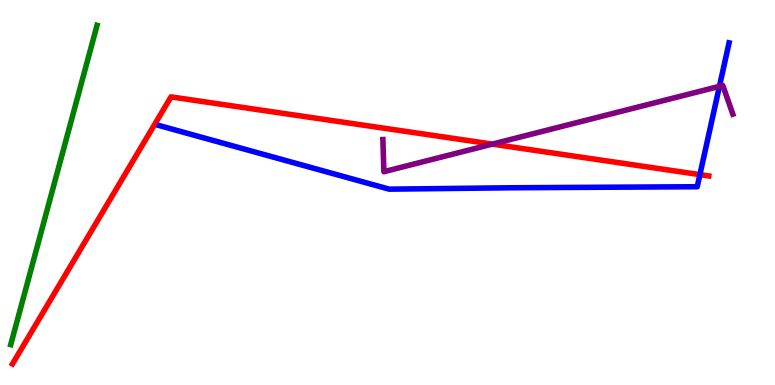[{'lines': ['blue', 'red'], 'intersections': [{'x': 9.03, 'y': 5.46}]}, {'lines': ['green', 'red'], 'intersections': []}, {'lines': ['purple', 'red'], 'intersections': [{'x': 6.35, 'y': 6.26}]}, {'lines': ['blue', 'green'], 'intersections': []}, {'lines': ['blue', 'purple'], 'intersections': [{'x': 9.28, 'y': 7.76}]}, {'lines': ['green', 'purple'], 'intersections': []}]